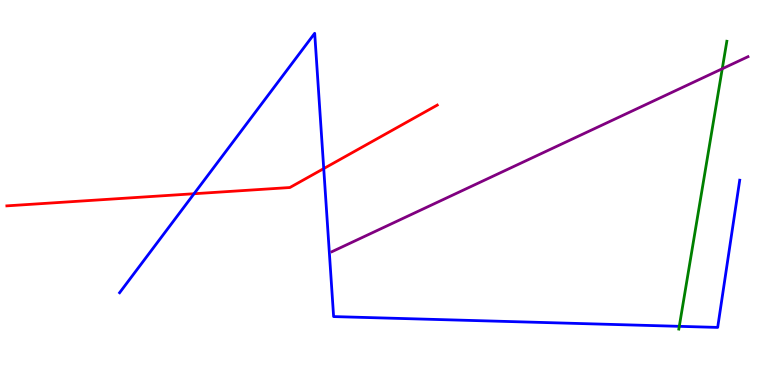[{'lines': ['blue', 'red'], 'intersections': [{'x': 2.5, 'y': 4.97}, {'x': 4.18, 'y': 5.62}]}, {'lines': ['green', 'red'], 'intersections': []}, {'lines': ['purple', 'red'], 'intersections': []}, {'lines': ['blue', 'green'], 'intersections': [{'x': 8.76, 'y': 1.52}]}, {'lines': ['blue', 'purple'], 'intersections': []}, {'lines': ['green', 'purple'], 'intersections': [{'x': 9.32, 'y': 8.21}]}]